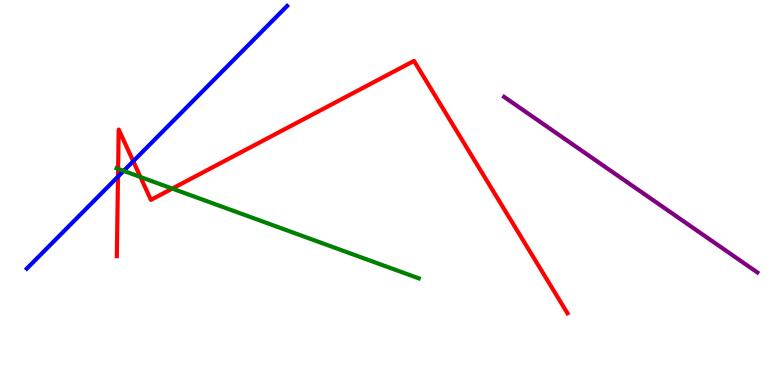[{'lines': ['blue', 'red'], 'intersections': [{'x': 1.52, 'y': 5.41}, {'x': 1.72, 'y': 5.81}]}, {'lines': ['green', 'red'], 'intersections': [{'x': 1.52, 'y': 5.61}, {'x': 1.81, 'y': 5.4}, {'x': 2.22, 'y': 5.1}]}, {'lines': ['purple', 'red'], 'intersections': []}, {'lines': ['blue', 'green'], 'intersections': [{'x': 1.6, 'y': 5.56}]}, {'lines': ['blue', 'purple'], 'intersections': []}, {'lines': ['green', 'purple'], 'intersections': []}]